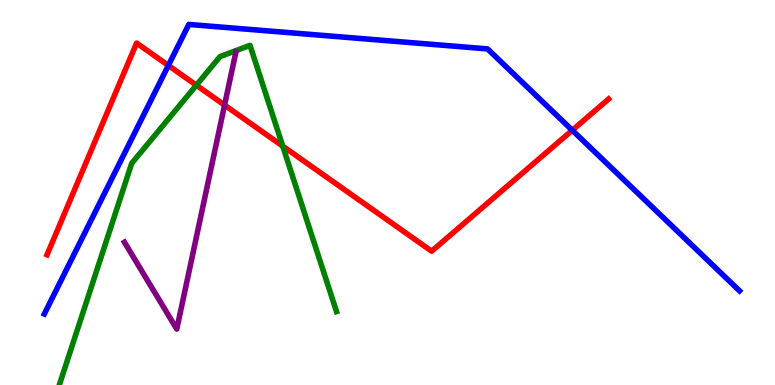[{'lines': ['blue', 'red'], 'intersections': [{'x': 2.17, 'y': 8.3}, {'x': 7.38, 'y': 6.62}]}, {'lines': ['green', 'red'], 'intersections': [{'x': 2.53, 'y': 7.79}, {'x': 3.65, 'y': 6.2}]}, {'lines': ['purple', 'red'], 'intersections': [{'x': 2.9, 'y': 7.27}]}, {'lines': ['blue', 'green'], 'intersections': []}, {'lines': ['blue', 'purple'], 'intersections': []}, {'lines': ['green', 'purple'], 'intersections': []}]